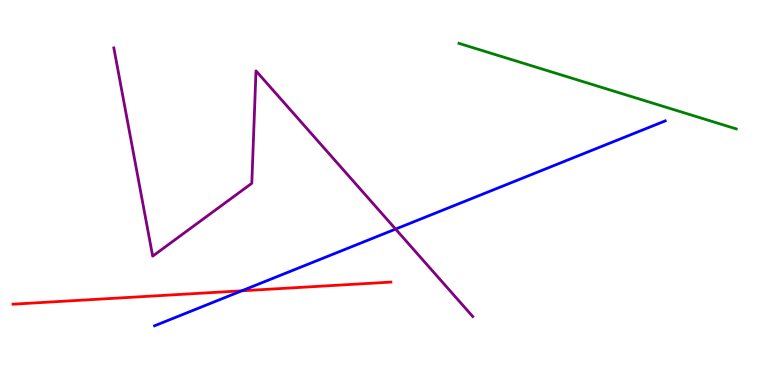[{'lines': ['blue', 'red'], 'intersections': [{'x': 3.12, 'y': 2.45}]}, {'lines': ['green', 'red'], 'intersections': []}, {'lines': ['purple', 'red'], 'intersections': []}, {'lines': ['blue', 'green'], 'intersections': []}, {'lines': ['blue', 'purple'], 'intersections': [{'x': 5.1, 'y': 4.05}]}, {'lines': ['green', 'purple'], 'intersections': []}]